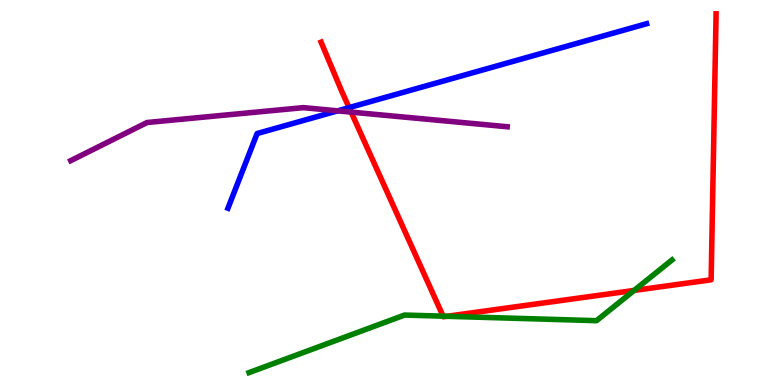[{'lines': ['blue', 'red'], 'intersections': [{'x': 4.5, 'y': 7.21}]}, {'lines': ['green', 'red'], 'intersections': [{'x': 5.72, 'y': 1.79}, {'x': 5.77, 'y': 1.78}, {'x': 8.18, 'y': 2.46}]}, {'lines': ['purple', 'red'], 'intersections': [{'x': 4.53, 'y': 7.09}]}, {'lines': ['blue', 'green'], 'intersections': []}, {'lines': ['blue', 'purple'], 'intersections': [{'x': 4.36, 'y': 7.12}]}, {'lines': ['green', 'purple'], 'intersections': []}]